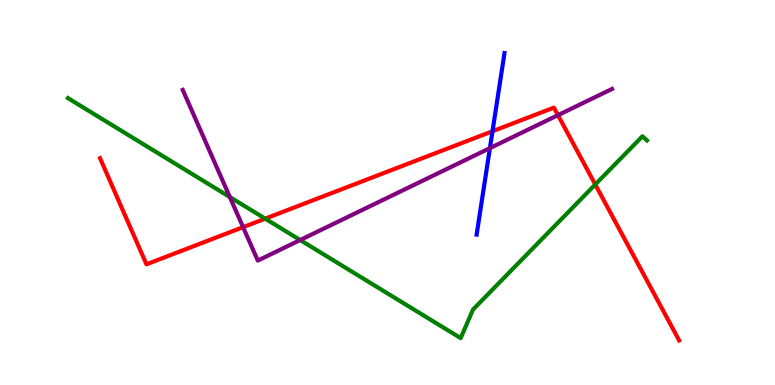[{'lines': ['blue', 'red'], 'intersections': [{'x': 6.35, 'y': 6.59}]}, {'lines': ['green', 'red'], 'intersections': [{'x': 3.42, 'y': 4.32}, {'x': 7.68, 'y': 5.21}]}, {'lines': ['purple', 'red'], 'intersections': [{'x': 3.14, 'y': 4.1}, {'x': 7.2, 'y': 7.01}]}, {'lines': ['blue', 'green'], 'intersections': []}, {'lines': ['blue', 'purple'], 'intersections': [{'x': 6.32, 'y': 6.15}]}, {'lines': ['green', 'purple'], 'intersections': [{'x': 2.97, 'y': 4.88}, {'x': 3.87, 'y': 3.77}]}]